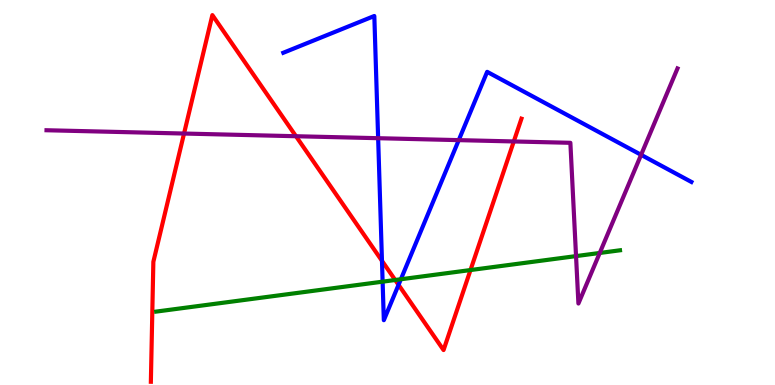[{'lines': ['blue', 'red'], 'intersections': [{'x': 4.93, 'y': 3.23}, {'x': 5.14, 'y': 2.6}]}, {'lines': ['green', 'red'], 'intersections': [{'x': 5.1, 'y': 2.73}, {'x': 6.07, 'y': 2.99}]}, {'lines': ['purple', 'red'], 'intersections': [{'x': 2.37, 'y': 6.53}, {'x': 3.82, 'y': 6.46}, {'x': 6.63, 'y': 6.33}]}, {'lines': ['blue', 'green'], 'intersections': [{'x': 4.94, 'y': 2.68}, {'x': 5.17, 'y': 2.75}]}, {'lines': ['blue', 'purple'], 'intersections': [{'x': 4.88, 'y': 6.41}, {'x': 5.92, 'y': 6.36}, {'x': 8.27, 'y': 5.98}]}, {'lines': ['green', 'purple'], 'intersections': [{'x': 7.43, 'y': 3.35}, {'x': 7.74, 'y': 3.43}]}]